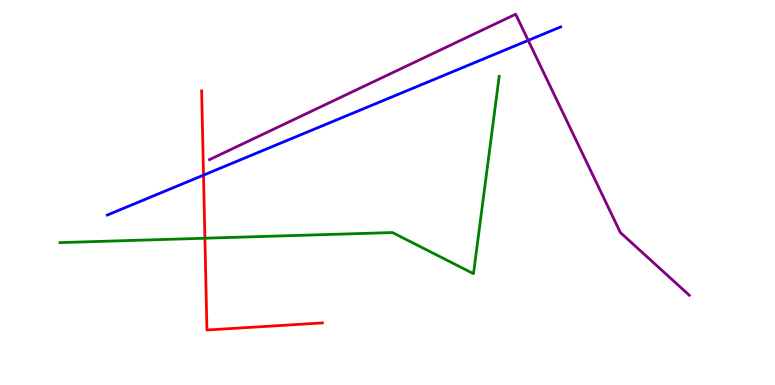[{'lines': ['blue', 'red'], 'intersections': [{'x': 2.63, 'y': 5.45}]}, {'lines': ['green', 'red'], 'intersections': [{'x': 2.64, 'y': 3.81}]}, {'lines': ['purple', 'red'], 'intersections': []}, {'lines': ['blue', 'green'], 'intersections': []}, {'lines': ['blue', 'purple'], 'intersections': [{'x': 6.82, 'y': 8.95}]}, {'lines': ['green', 'purple'], 'intersections': []}]